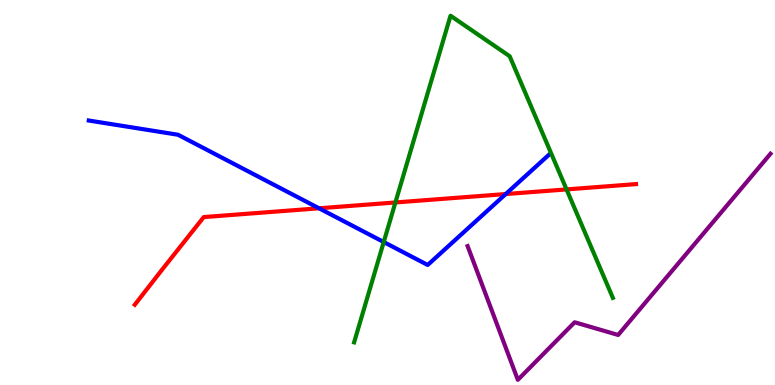[{'lines': ['blue', 'red'], 'intersections': [{'x': 4.12, 'y': 4.59}, {'x': 6.53, 'y': 4.96}]}, {'lines': ['green', 'red'], 'intersections': [{'x': 5.1, 'y': 4.74}, {'x': 7.31, 'y': 5.08}]}, {'lines': ['purple', 'red'], 'intersections': []}, {'lines': ['blue', 'green'], 'intersections': [{'x': 4.95, 'y': 3.71}]}, {'lines': ['blue', 'purple'], 'intersections': []}, {'lines': ['green', 'purple'], 'intersections': []}]